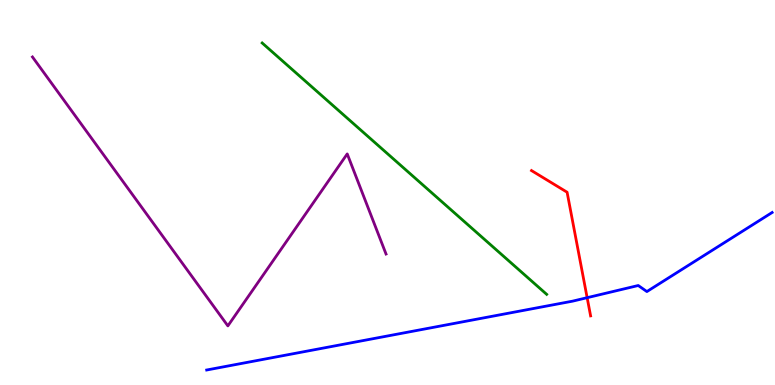[{'lines': ['blue', 'red'], 'intersections': [{'x': 7.58, 'y': 2.27}]}, {'lines': ['green', 'red'], 'intersections': []}, {'lines': ['purple', 'red'], 'intersections': []}, {'lines': ['blue', 'green'], 'intersections': []}, {'lines': ['blue', 'purple'], 'intersections': []}, {'lines': ['green', 'purple'], 'intersections': []}]